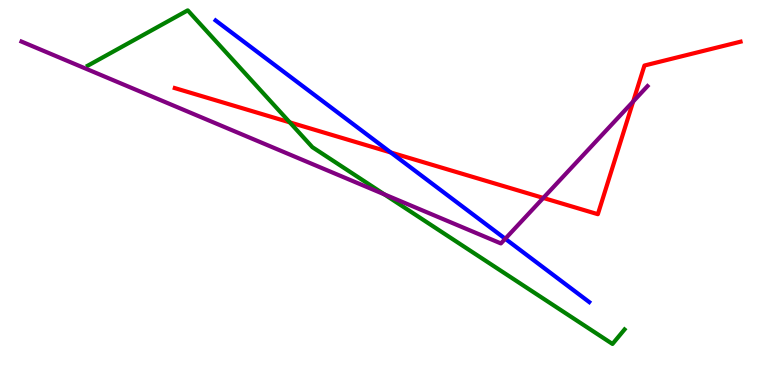[{'lines': ['blue', 'red'], 'intersections': [{'x': 5.04, 'y': 6.04}]}, {'lines': ['green', 'red'], 'intersections': [{'x': 3.74, 'y': 6.82}]}, {'lines': ['purple', 'red'], 'intersections': [{'x': 7.01, 'y': 4.86}, {'x': 8.17, 'y': 7.36}]}, {'lines': ['blue', 'green'], 'intersections': []}, {'lines': ['blue', 'purple'], 'intersections': [{'x': 6.52, 'y': 3.8}]}, {'lines': ['green', 'purple'], 'intersections': [{'x': 4.96, 'y': 4.95}]}]